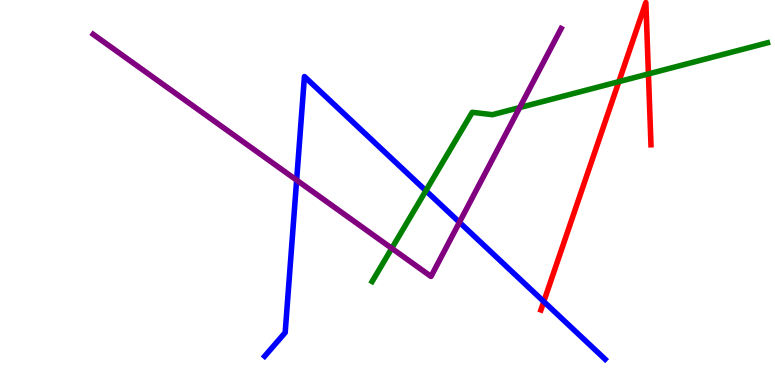[{'lines': ['blue', 'red'], 'intersections': [{'x': 7.02, 'y': 2.17}]}, {'lines': ['green', 'red'], 'intersections': [{'x': 7.99, 'y': 7.88}, {'x': 8.37, 'y': 8.08}]}, {'lines': ['purple', 'red'], 'intersections': []}, {'lines': ['blue', 'green'], 'intersections': [{'x': 5.49, 'y': 5.05}]}, {'lines': ['blue', 'purple'], 'intersections': [{'x': 3.83, 'y': 5.32}, {'x': 5.93, 'y': 4.23}]}, {'lines': ['green', 'purple'], 'intersections': [{'x': 5.06, 'y': 3.55}, {'x': 6.71, 'y': 7.21}]}]